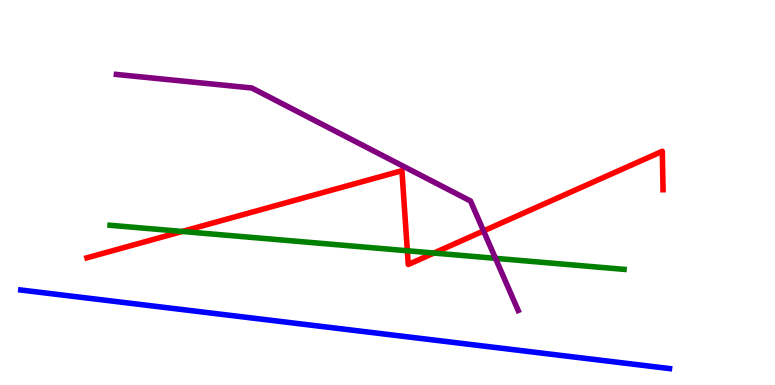[{'lines': ['blue', 'red'], 'intersections': []}, {'lines': ['green', 'red'], 'intersections': [{'x': 2.35, 'y': 3.99}, {'x': 5.26, 'y': 3.49}, {'x': 5.6, 'y': 3.43}]}, {'lines': ['purple', 'red'], 'intersections': [{'x': 6.24, 'y': 4.0}]}, {'lines': ['blue', 'green'], 'intersections': []}, {'lines': ['blue', 'purple'], 'intersections': []}, {'lines': ['green', 'purple'], 'intersections': [{'x': 6.39, 'y': 3.29}]}]